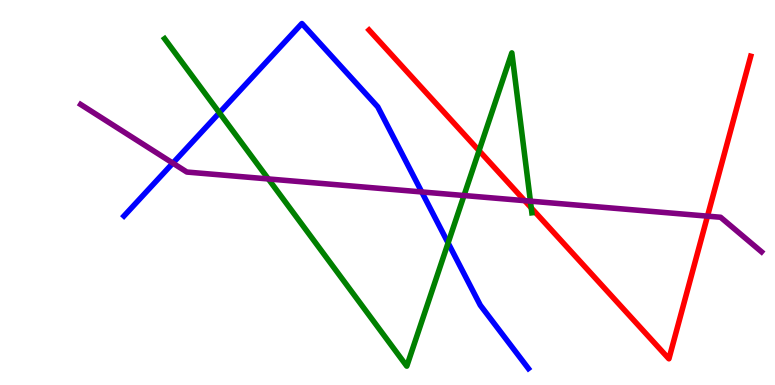[{'lines': ['blue', 'red'], 'intersections': []}, {'lines': ['green', 'red'], 'intersections': [{'x': 6.18, 'y': 6.09}, {'x': 6.85, 'y': 4.6}]}, {'lines': ['purple', 'red'], 'intersections': [{'x': 6.77, 'y': 4.79}, {'x': 9.13, 'y': 4.39}]}, {'lines': ['blue', 'green'], 'intersections': [{'x': 2.83, 'y': 7.07}, {'x': 5.78, 'y': 3.69}]}, {'lines': ['blue', 'purple'], 'intersections': [{'x': 2.23, 'y': 5.76}, {'x': 5.44, 'y': 5.01}]}, {'lines': ['green', 'purple'], 'intersections': [{'x': 3.46, 'y': 5.35}, {'x': 5.99, 'y': 4.92}, {'x': 6.84, 'y': 4.78}]}]